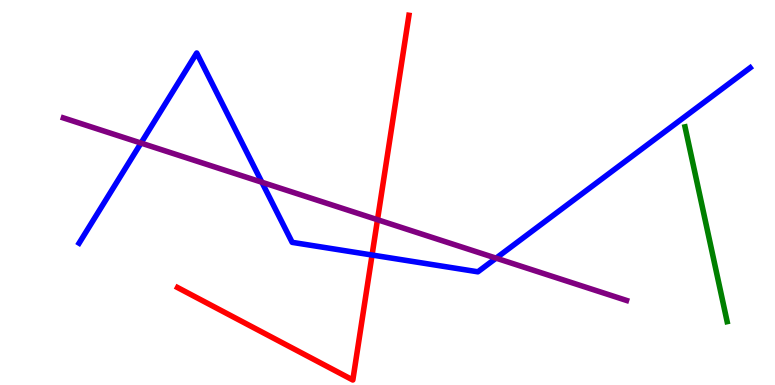[{'lines': ['blue', 'red'], 'intersections': [{'x': 4.8, 'y': 3.38}]}, {'lines': ['green', 'red'], 'intersections': []}, {'lines': ['purple', 'red'], 'intersections': [{'x': 4.87, 'y': 4.29}]}, {'lines': ['blue', 'green'], 'intersections': []}, {'lines': ['blue', 'purple'], 'intersections': [{'x': 1.82, 'y': 6.28}, {'x': 3.38, 'y': 5.27}, {'x': 6.4, 'y': 3.29}]}, {'lines': ['green', 'purple'], 'intersections': []}]